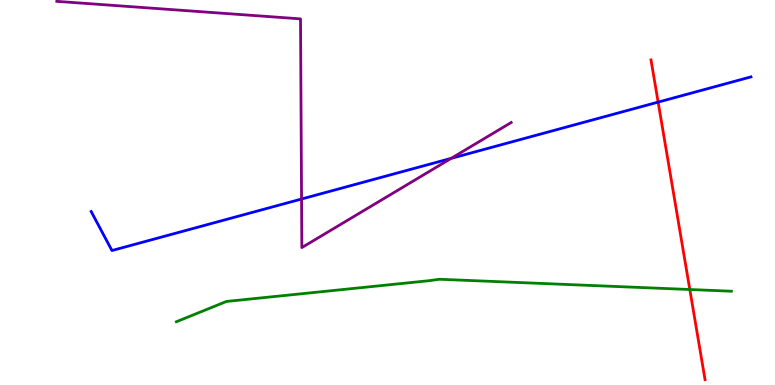[{'lines': ['blue', 'red'], 'intersections': [{'x': 8.49, 'y': 7.35}]}, {'lines': ['green', 'red'], 'intersections': [{'x': 8.9, 'y': 2.48}]}, {'lines': ['purple', 'red'], 'intersections': []}, {'lines': ['blue', 'green'], 'intersections': []}, {'lines': ['blue', 'purple'], 'intersections': [{'x': 3.89, 'y': 4.83}, {'x': 5.82, 'y': 5.89}]}, {'lines': ['green', 'purple'], 'intersections': []}]